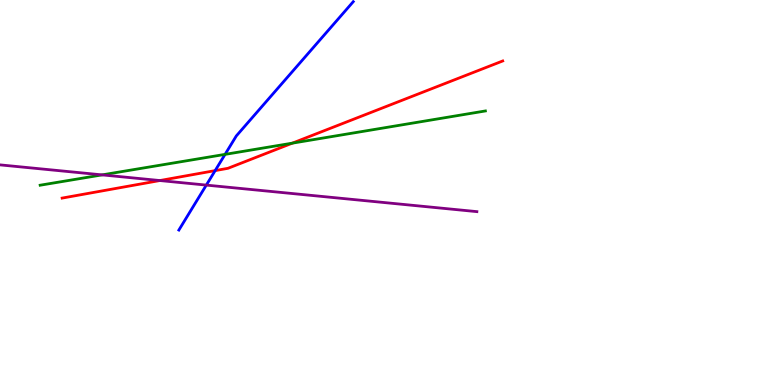[{'lines': ['blue', 'red'], 'intersections': [{'x': 2.78, 'y': 5.57}]}, {'lines': ['green', 'red'], 'intersections': [{'x': 3.77, 'y': 6.28}]}, {'lines': ['purple', 'red'], 'intersections': [{'x': 2.06, 'y': 5.31}]}, {'lines': ['blue', 'green'], 'intersections': [{'x': 2.9, 'y': 5.99}]}, {'lines': ['blue', 'purple'], 'intersections': [{'x': 2.66, 'y': 5.19}]}, {'lines': ['green', 'purple'], 'intersections': [{'x': 1.32, 'y': 5.46}]}]